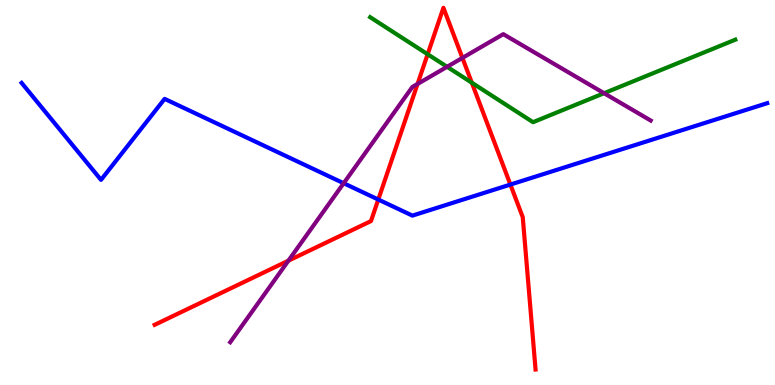[{'lines': ['blue', 'red'], 'intersections': [{'x': 4.88, 'y': 4.82}, {'x': 6.59, 'y': 5.21}]}, {'lines': ['green', 'red'], 'intersections': [{'x': 5.52, 'y': 8.59}, {'x': 6.09, 'y': 7.85}]}, {'lines': ['purple', 'red'], 'intersections': [{'x': 3.72, 'y': 3.23}, {'x': 5.39, 'y': 7.82}, {'x': 5.97, 'y': 8.5}]}, {'lines': ['blue', 'green'], 'intersections': []}, {'lines': ['blue', 'purple'], 'intersections': [{'x': 4.43, 'y': 5.24}]}, {'lines': ['green', 'purple'], 'intersections': [{'x': 5.77, 'y': 8.27}, {'x': 7.79, 'y': 7.58}]}]